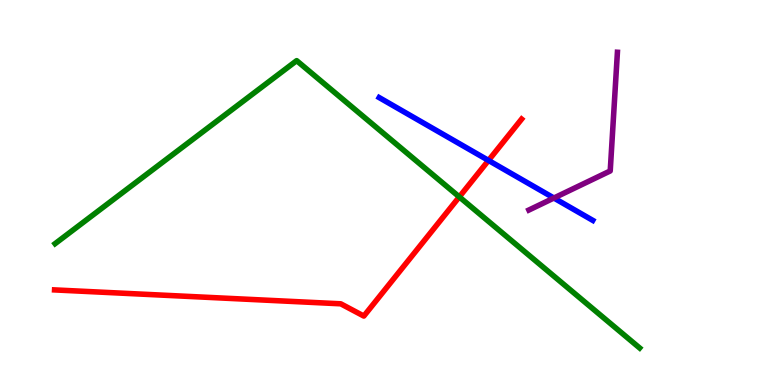[{'lines': ['blue', 'red'], 'intersections': [{'x': 6.3, 'y': 5.83}]}, {'lines': ['green', 'red'], 'intersections': [{'x': 5.93, 'y': 4.89}]}, {'lines': ['purple', 'red'], 'intersections': []}, {'lines': ['blue', 'green'], 'intersections': []}, {'lines': ['blue', 'purple'], 'intersections': [{'x': 7.15, 'y': 4.86}]}, {'lines': ['green', 'purple'], 'intersections': []}]